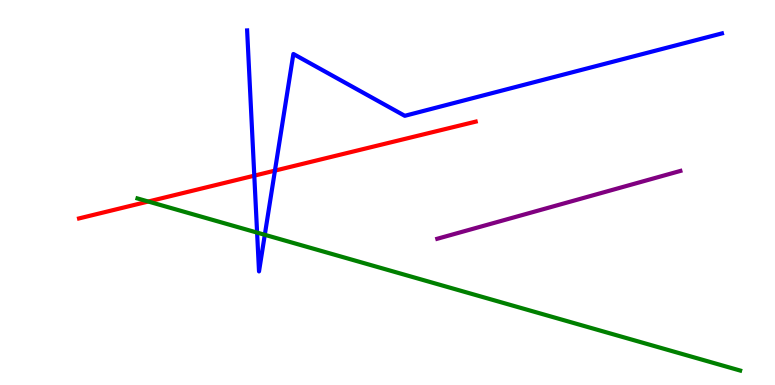[{'lines': ['blue', 'red'], 'intersections': [{'x': 3.28, 'y': 5.44}, {'x': 3.55, 'y': 5.57}]}, {'lines': ['green', 'red'], 'intersections': [{'x': 1.91, 'y': 4.77}]}, {'lines': ['purple', 'red'], 'intersections': []}, {'lines': ['blue', 'green'], 'intersections': [{'x': 3.32, 'y': 3.96}, {'x': 3.42, 'y': 3.9}]}, {'lines': ['blue', 'purple'], 'intersections': []}, {'lines': ['green', 'purple'], 'intersections': []}]